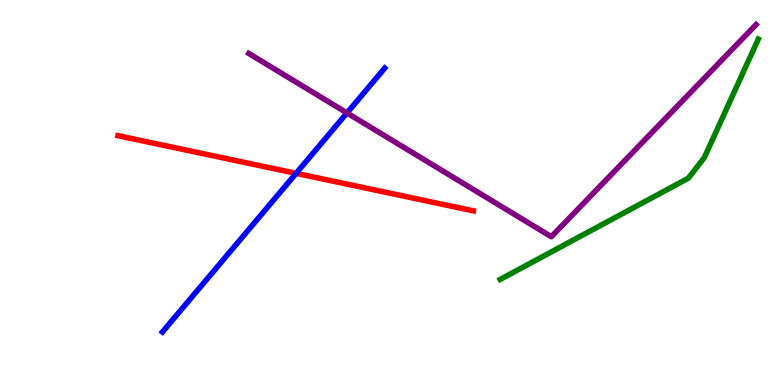[{'lines': ['blue', 'red'], 'intersections': [{'x': 3.82, 'y': 5.5}]}, {'lines': ['green', 'red'], 'intersections': []}, {'lines': ['purple', 'red'], 'intersections': []}, {'lines': ['blue', 'green'], 'intersections': []}, {'lines': ['blue', 'purple'], 'intersections': [{'x': 4.48, 'y': 7.07}]}, {'lines': ['green', 'purple'], 'intersections': []}]